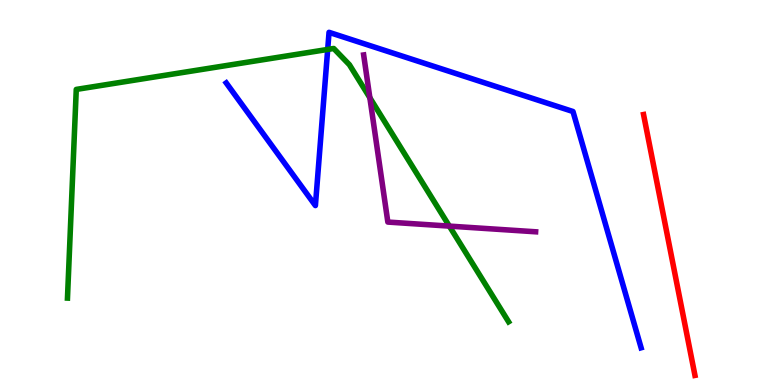[{'lines': ['blue', 'red'], 'intersections': []}, {'lines': ['green', 'red'], 'intersections': []}, {'lines': ['purple', 'red'], 'intersections': []}, {'lines': ['blue', 'green'], 'intersections': [{'x': 4.23, 'y': 8.72}]}, {'lines': ['blue', 'purple'], 'intersections': []}, {'lines': ['green', 'purple'], 'intersections': [{'x': 4.77, 'y': 7.46}, {'x': 5.8, 'y': 4.13}]}]